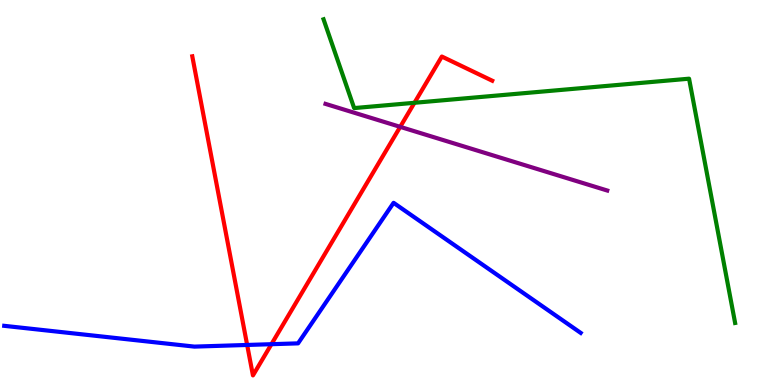[{'lines': ['blue', 'red'], 'intersections': [{'x': 3.19, 'y': 1.04}, {'x': 3.5, 'y': 1.06}]}, {'lines': ['green', 'red'], 'intersections': [{'x': 5.35, 'y': 7.33}]}, {'lines': ['purple', 'red'], 'intersections': [{'x': 5.16, 'y': 6.71}]}, {'lines': ['blue', 'green'], 'intersections': []}, {'lines': ['blue', 'purple'], 'intersections': []}, {'lines': ['green', 'purple'], 'intersections': []}]